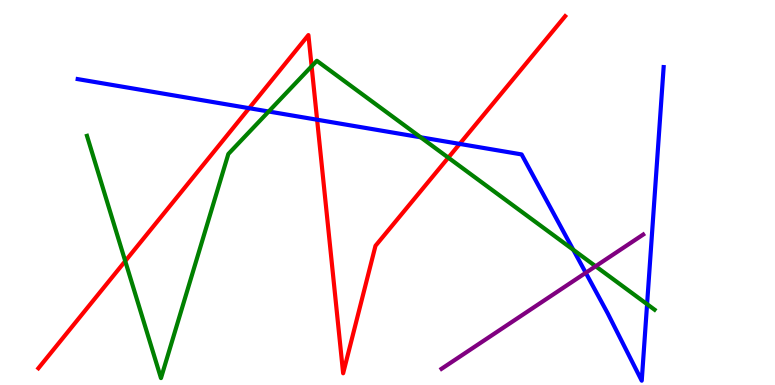[{'lines': ['blue', 'red'], 'intersections': [{'x': 3.21, 'y': 7.19}, {'x': 4.09, 'y': 6.89}, {'x': 5.93, 'y': 6.26}]}, {'lines': ['green', 'red'], 'intersections': [{'x': 1.62, 'y': 3.22}, {'x': 4.02, 'y': 8.28}, {'x': 5.78, 'y': 5.9}]}, {'lines': ['purple', 'red'], 'intersections': []}, {'lines': ['blue', 'green'], 'intersections': [{'x': 3.47, 'y': 7.1}, {'x': 5.43, 'y': 6.43}, {'x': 7.4, 'y': 3.51}, {'x': 8.35, 'y': 2.1}]}, {'lines': ['blue', 'purple'], 'intersections': [{'x': 7.56, 'y': 2.91}]}, {'lines': ['green', 'purple'], 'intersections': [{'x': 7.69, 'y': 3.08}]}]